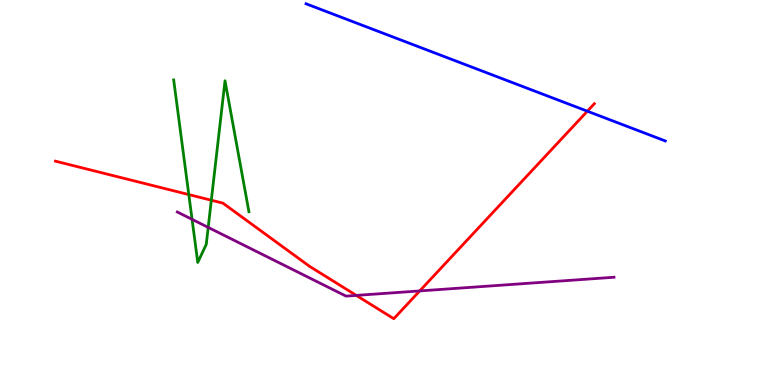[{'lines': ['blue', 'red'], 'intersections': [{'x': 7.58, 'y': 7.11}]}, {'lines': ['green', 'red'], 'intersections': [{'x': 2.44, 'y': 4.95}, {'x': 2.73, 'y': 4.8}]}, {'lines': ['purple', 'red'], 'intersections': [{'x': 4.6, 'y': 2.33}, {'x': 5.42, 'y': 2.44}]}, {'lines': ['blue', 'green'], 'intersections': []}, {'lines': ['blue', 'purple'], 'intersections': []}, {'lines': ['green', 'purple'], 'intersections': [{'x': 2.48, 'y': 4.3}, {'x': 2.69, 'y': 4.09}]}]